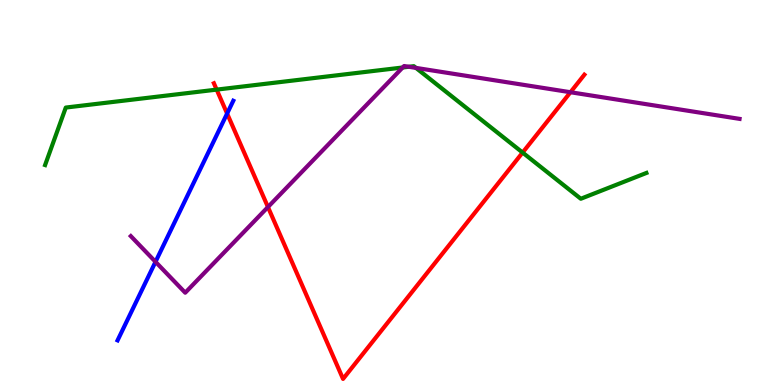[{'lines': ['blue', 'red'], 'intersections': [{'x': 2.93, 'y': 7.05}]}, {'lines': ['green', 'red'], 'intersections': [{'x': 2.8, 'y': 7.67}, {'x': 6.74, 'y': 6.04}]}, {'lines': ['purple', 'red'], 'intersections': [{'x': 3.46, 'y': 4.62}, {'x': 7.36, 'y': 7.6}]}, {'lines': ['blue', 'green'], 'intersections': []}, {'lines': ['blue', 'purple'], 'intersections': [{'x': 2.01, 'y': 3.2}]}, {'lines': ['green', 'purple'], 'intersections': [{'x': 5.2, 'y': 8.25}, {'x': 5.28, 'y': 8.27}, {'x': 5.37, 'y': 8.24}]}]